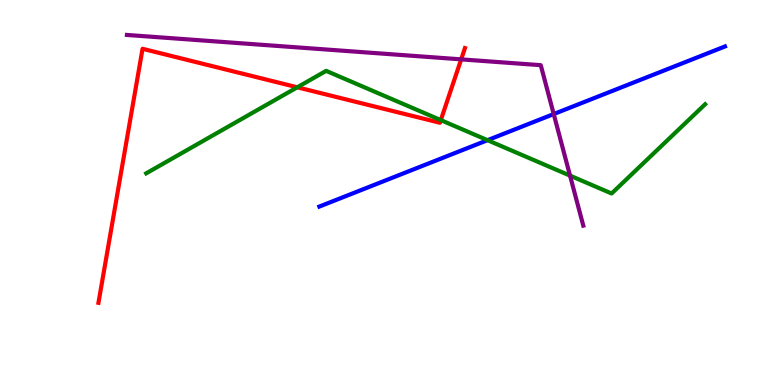[{'lines': ['blue', 'red'], 'intersections': []}, {'lines': ['green', 'red'], 'intersections': [{'x': 3.84, 'y': 7.73}, {'x': 5.69, 'y': 6.88}]}, {'lines': ['purple', 'red'], 'intersections': [{'x': 5.95, 'y': 8.46}]}, {'lines': ['blue', 'green'], 'intersections': [{'x': 6.29, 'y': 6.36}]}, {'lines': ['blue', 'purple'], 'intersections': [{'x': 7.14, 'y': 7.04}]}, {'lines': ['green', 'purple'], 'intersections': [{'x': 7.36, 'y': 5.44}]}]